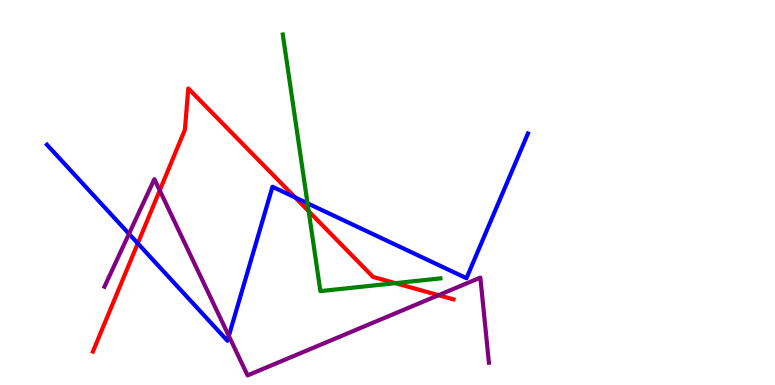[{'lines': ['blue', 'red'], 'intersections': [{'x': 1.78, 'y': 3.68}, {'x': 3.81, 'y': 4.87}]}, {'lines': ['green', 'red'], 'intersections': [{'x': 3.98, 'y': 4.51}, {'x': 5.1, 'y': 2.65}]}, {'lines': ['purple', 'red'], 'intersections': [{'x': 2.06, 'y': 5.05}, {'x': 5.66, 'y': 2.33}]}, {'lines': ['blue', 'green'], 'intersections': [{'x': 3.97, 'y': 4.72}]}, {'lines': ['blue', 'purple'], 'intersections': [{'x': 1.66, 'y': 3.93}, {'x': 2.95, 'y': 1.27}]}, {'lines': ['green', 'purple'], 'intersections': []}]